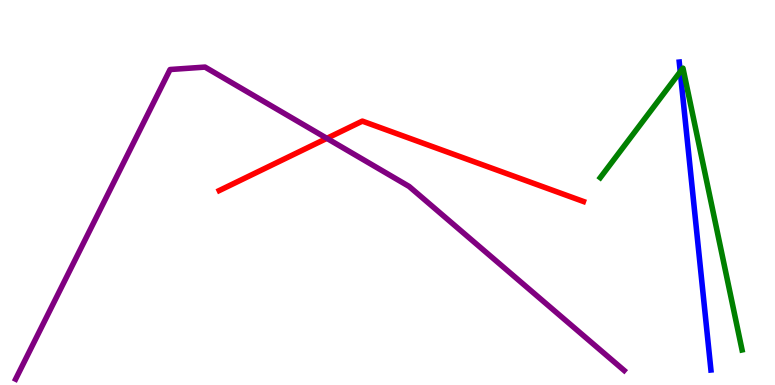[{'lines': ['blue', 'red'], 'intersections': []}, {'lines': ['green', 'red'], 'intersections': []}, {'lines': ['purple', 'red'], 'intersections': [{'x': 4.22, 'y': 6.41}]}, {'lines': ['blue', 'green'], 'intersections': [{'x': 8.78, 'y': 8.14}]}, {'lines': ['blue', 'purple'], 'intersections': []}, {'lines': ['green', 'purple'], 'intersections': []}]